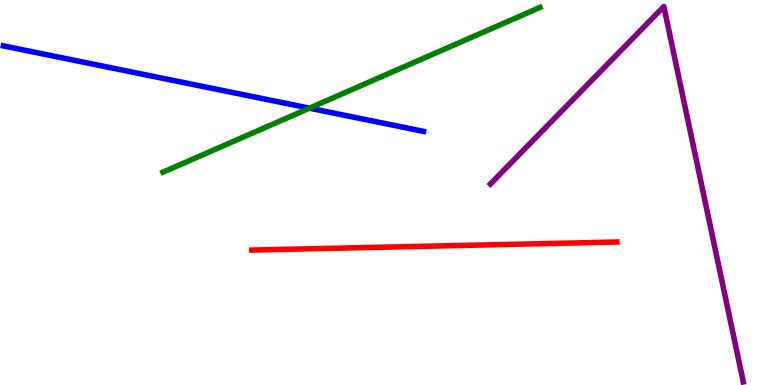[{'lines': ['blue', 'red'], 'intersections': []}, {'lines': ['green', 'red'], 'intersections': []}, {'lines': ['purple', 'red'], 'intersections': []}, {'lines': ['blue', 'green'], 'intersections': [{'x': 3.99, 'y': 7.19}]}, {'lines': ['blue', 'purple'], 'intersections': []}, {'lines': ['green', 'purple'], 'intersections': []}]